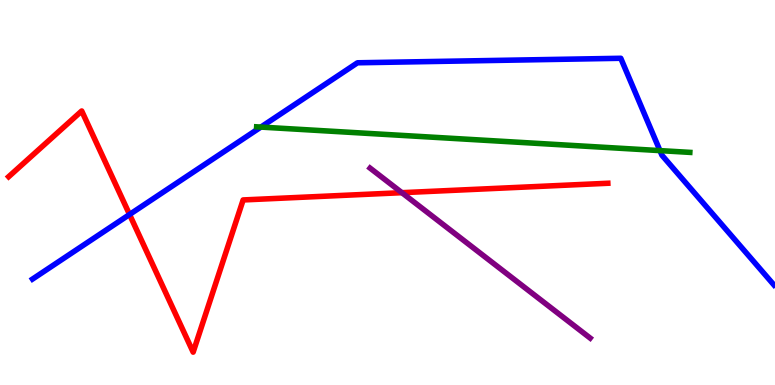[{'lines': ['blue', 'red'], 'intersections': [{'x': 1.67, 'y': 4.43}]}, {'lines': ['green', 'red'], 'intersections': []}, {'lines': ['purple', 'red'], 'intersections': [{'x': 5.19, 'y': 5.0}]}, {'lines': ['blue', 'green'], 'intersections': [{'x': 3.37, 'y': 6.7}, {'x': 8.52, 'y': 6.09}]}, {'lines': ['blue', 'purple'], 'intersections': []}, {'lines': ['green', 'purple'], 'intersections': []}]